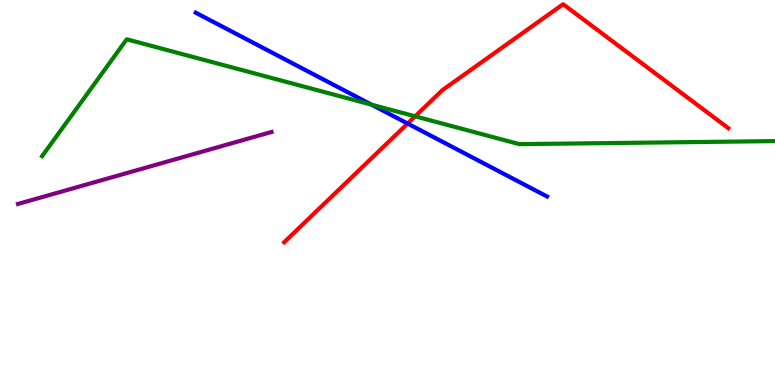[{'lines': ['blue', 'red'], 'intersections': [{'x': 5.26, 'y': 6.79}]}, {'lines': ['green', 'red'], 'intersections': [{'x': 5.36, 'y': 6.98}]}, {'lines': ['purple', 'red'], 'intersections': []}, {'lines': ['blue', 'green'], 'intersections': [{'x': 4.79, 'y': 7.28}]}, {'lines': ['blue', 'purple'], 'intersections': []}, {'lines': ['green', 'purple'], 'intersections': []}]